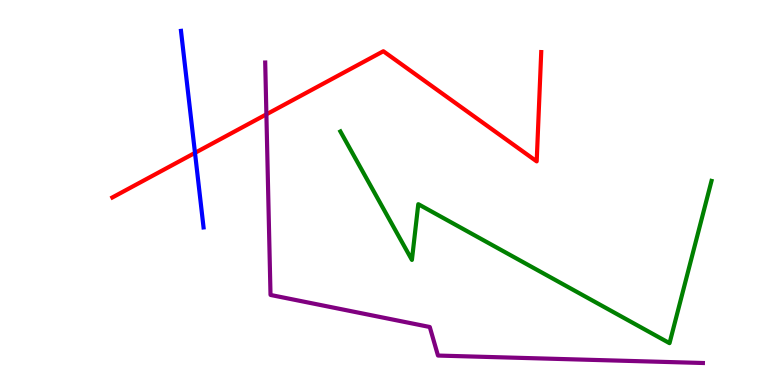[{'lines': ['blue', 'red'], 'intersections': [{'x': 2.52, 'y': 6.03}]}, {'lines': ['green', 'red'], 'intersections': []}, {'lines': ['purple', 'red'], 'intersections': [{'x': 3.44, 'y': 7.03}]}, {'lines': ['blue', 'green'], 'intersections': []}, {'lines': ['blue', 'purple'], 'intersections': []}, {'lines': ['green', 'purple'], 'intersections': []}]